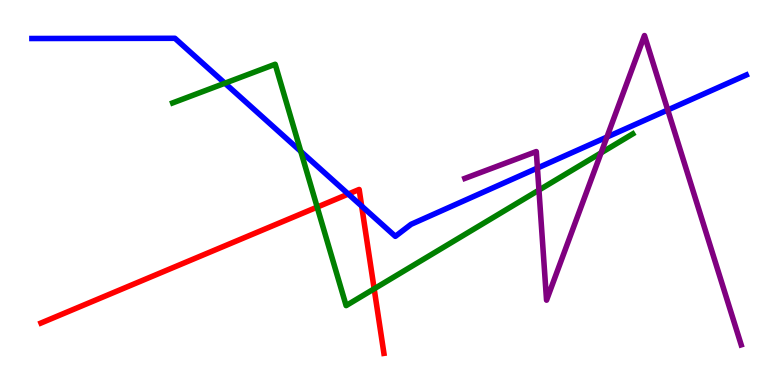[{'lines': ['blue', 'red'], 'intersections': [{'x': 4.49, 'y': 4.96}, {'x': 4.67, 'y': 4.65}]}, {'lines': ['green', 'red'], 'intersections': [{'x': 4.09, 'y': 4.62}, {'x': 4.83, 'y': 2.5}]}, {'lines': ['purple', 'red'], 'intersections': []}, {'lines': ['blue', 'green'], 'intersections': [{'x': 2.9, 'y': 7.84}, {'x': 3.88, 'y': 6.07}]}, {'lines': ['blue', 'purple'], 'intersections': [{'x': 6.93, 'y': 5.64}, {'x': 7.83, 'y': 6.44}, {'x': 8.62, 'y': 7.14}]}, {'lines': ['green', 'purple'], 'intersections': [{'x': 6.95, 'y': 5.06}, {'x': 7.76, 'y': 6.03}]}]